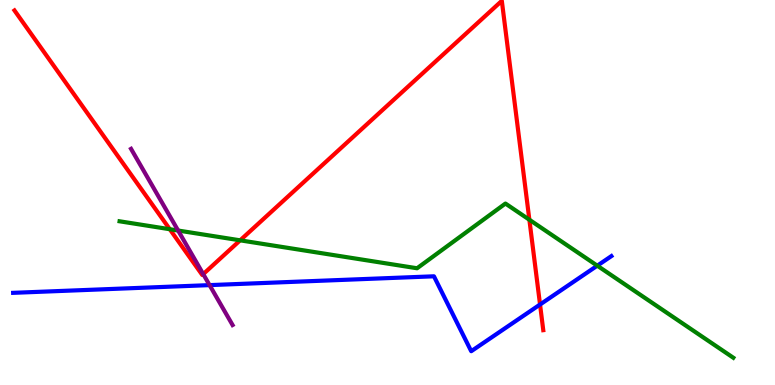[{'lines': ['blue', 'red'], 'intersections': [{'x': 6.97, 'y': 2.09}]}, {'lines': ['green', 'red'], 'intersections': [{'x': 2.19, 'y': 4.05}, {'x': 3.1, 'y': 3.76}, {'x': 6.83, 'y': 4.29}]}, {'lines': ['purple', 'red'], 'intersections': [{'x': 2.62, 'y': 2.88}]}, {'lines': ['blue', 'green'], 'intersections': [{'x': 7.71, 'y': 3.1}]}, {'lines': ['blue', 'purple'], 'intersections': [{'x': 2.7, 'y': 2.59}]}, {'lines': ['green', 'purple'], 'intersections': [{'x': 2.3, 'y': 4.01}]}]